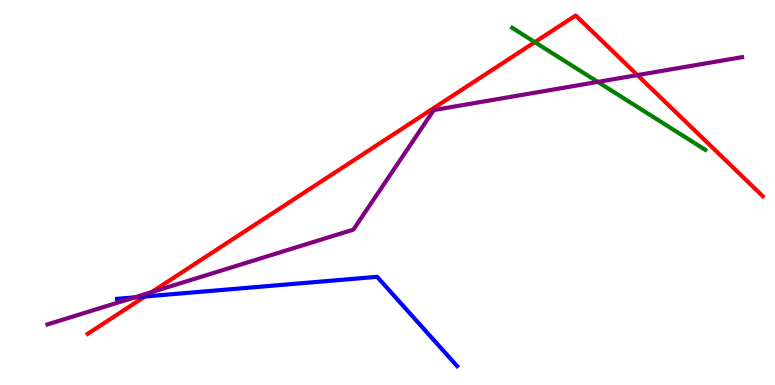[{'lines': ['blue', 'red'], 'intersections': [{'x': 1.87, 'y': 2.3}]}, {'lines': ['green', 'red'], 'intersections': [{'x': 6.9, 'y': 8.91}]}, {'lines': ['purple', 'red'], 'intersections': [{'x': 1.96, 'y': 2.41}, {'x': 8.22, 'y': 8.05}]}, {'lines': ['blue', 'green'], 'intersections': []}, {'lines': ['blue', 'purple'], 'intersections': [{'x': 1.74, 'y': 2.28}]}, {'lines': ['green', 'purple'], 'intersections': [{'x': 7.71, 'y': 7.87}]}]